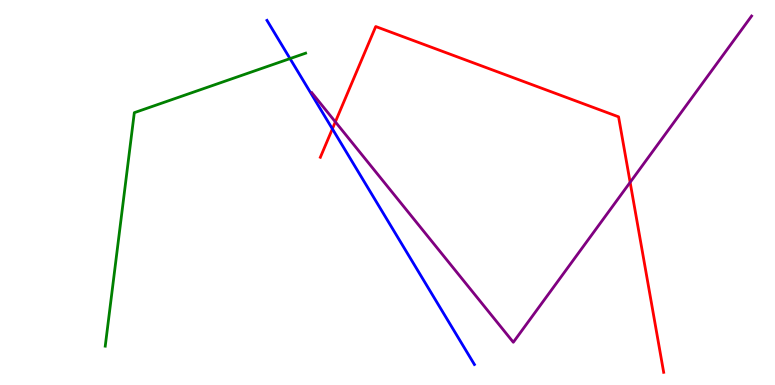[{'lines': ['blue', 'red'], 'intersections': [{'x': 4.29, 'y': 6.65}]}, {'lines': ['green', 'red'], 'intersections': []}, {'lines': ['purple', 'red'], 'intersections': [{'x': 4.33, 'y': 6.83}, {'x': 8.13, 'y': 5.26}]}, {'lines': ['blue', 'green'], 'intersections': [{'x': 3.74, 'y': 8.48}]}, {'lines': ['blue', 'purple'], 'intersections': []}, {'lines': ['green', 'purple'], 'intersections': []}]